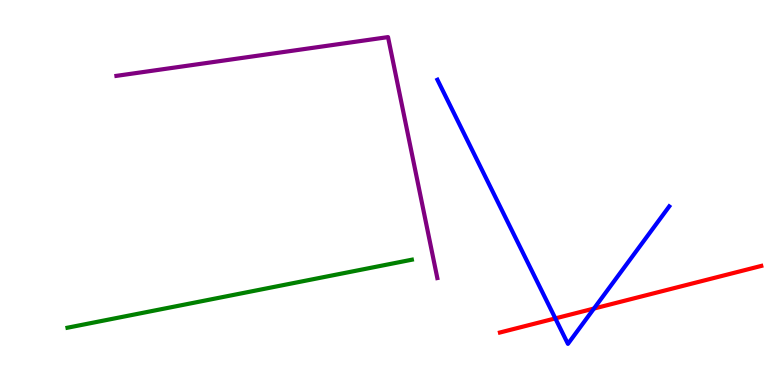[{'lines': ['blue', 'red'], 'intersections': [{'x': 7.17, 'y': 1.73}, {'x': 7.66, 'y': 1.99}]}, {'lines': ['green', 'red'], 'intersections': []}, {'lines': ['purple', 'red'], 'intersections': []}, {'lines': ['blue', 'green'], 'intersections': []}, {'lines': ['blue', 'purple'], 'intersections': []}, {'lines': ['green', 'purple'], 'intersections': []}]